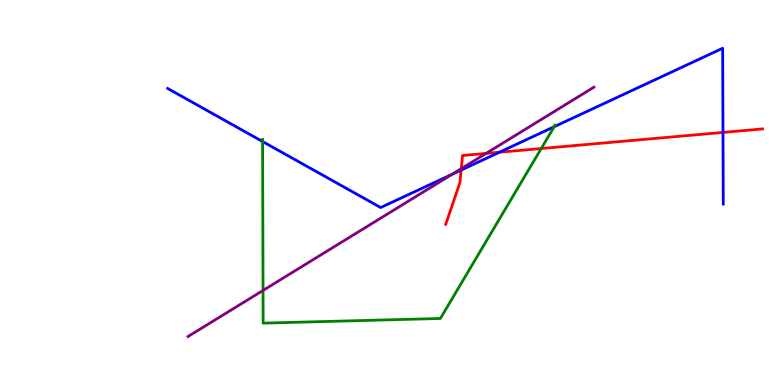[{'lines': ['blue', 'red'], 'intersections': [{'x': 5.95, 'y': 5.58}, {'x': 6.44, 'y': 6.05}, {'x': 9.33, 'y': 6.56}]}, {'lines': ['green', 'red'], 'intersections': [{'x': 6.98, 'y': 6.14}]}, {'lines': ['purple', 'red'], 'intersections': [{'x': 5.95, 'y': 5.62}, {'x': 6.27, 'y': 6.02}]}, {'lines': ['blue', 'green'], 'intersections': [{'x': 3.39, 'y': 6.32}, {'x': 7.15, 'y': 6.71}]}, {'lines': ['blue', 'purple'], 'intersections': [{'x': 5.83, 'y': 5.47}]}, {'lines': ['green', 'purple'], 'intersections': [{'x': 3.39, 'y': 2.46}]}]